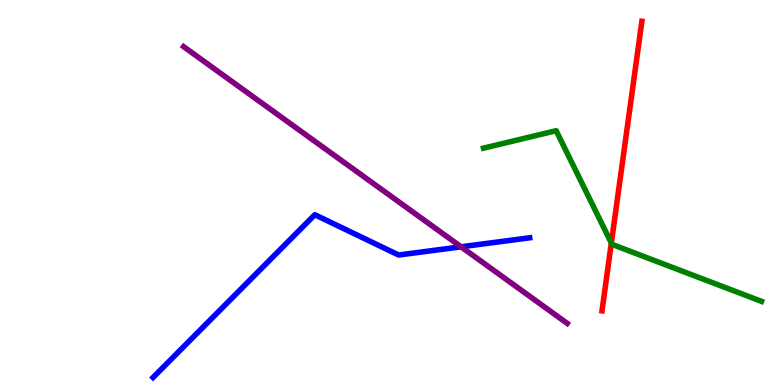[{'lines': ['blue', 'red'], 'intersections': []}, {'lines': ['green', 'red'], 'intersections': [{'x': 7.89, 'y': 3.69}]}, {'lines': ['purple', 'red'], 'intersections': []}, {'lines': ['blue', 'green'], 'intersections': []}, {'lines': ['blue', 'purple'], 'intersections': [{'x': 5.95, 'y': 3.59}]}, {'lines': ['green', 'purple'], 'intersections': []}]